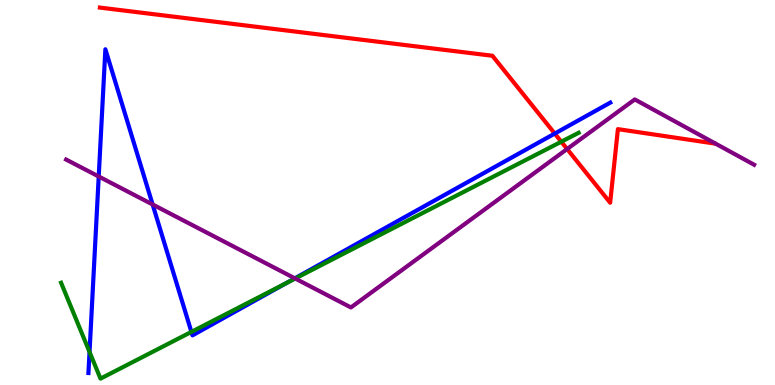[{'lines': ['blue', 'red'], 'intersections': [{'x': 7.16, 'y': 6.53}]}, {'lines': ['green', 'red'], 'intersections': [{'x': 7.24, 'y': 6.32}]}, {'lines': ['purple', 'red'], 'intersections': [{'x': 7.32, 'y': 6.13}]}, {'lines': ['blue', 'green'], 'intersections': [{'x': 1.16, 'y': 0.858}, {'x': 2.47, 'y': 1.38}, {'x': 3.69, 'y': 2.65}]}, {'lines': ['blue', 'purple'], 'intersections': [{'x': 1.27, 'y': 5.42}, {'x': 1.97, 'y': 4.69}, {'x': 3.8, 'y': 2.77}]}, {'lines': ['green', 'purple'], 'intersections': [{'x': 3.81, 'y': 2.77}]}]